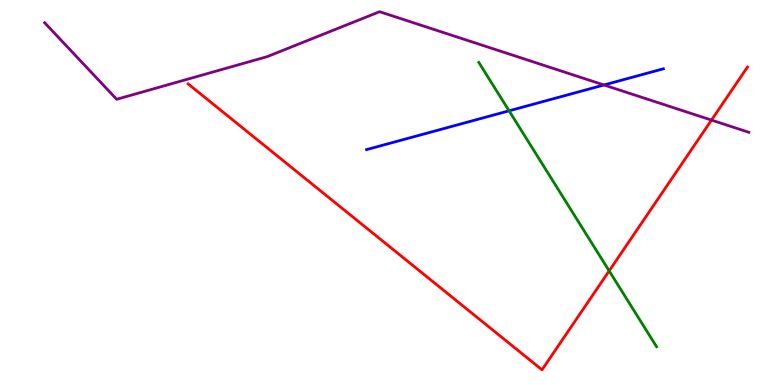[{'lines': ['blue', 'red'], 'intersections': []}, {'lines': ['green', 'red'], 'intersections': [{'x': 7.86, 'y': 2.96}]}, {'lines': ['purple', 'red'], 'intersections': [{'x': 9.18, 'y': 6.88}]}, {'lines': ['blue', 'green'], 'intersections': [{'x': 6.57, 'y': 7.12}]}, {'lines': ['blue', 'purple'], 'intersections': [{'x': 7.79, 'y': 7.79}]}, {'lines': ['green', 'purple'], 'intersections': []}]